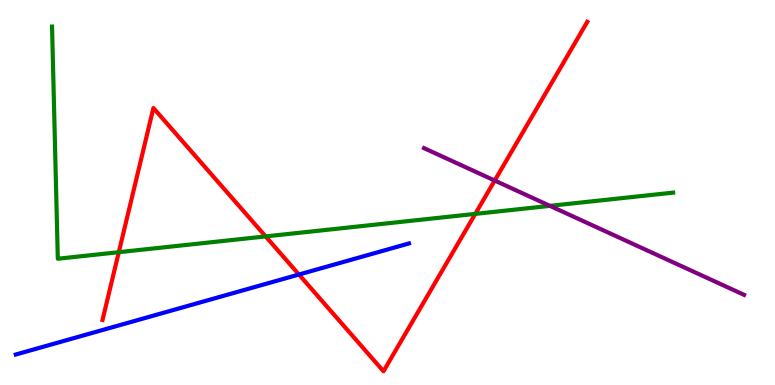[{'lines': ['blue', 'red'], 'intersections': [{'x': 3.86, 'y': 2.87}]}, {'lines': ['green', 'red'], 'intersections': [{'x': 1.53, 'y': 3.45}, {'x': 3.43, 'y': 3.86}, {'x': 6.13, 'y': 4.44}]}, {'lines': ['purple', 'red'], 'intersections': [{'x': 6.38, 'y': 5.31}]}, {'lines': ['blue', 'green'], 'intersections': []}, {'lines': ['blue', 'purple'], 'intersections': []}, {'lines': ['green', 'purple'], 'intersections': [{'x': 7.1, 'y': 4.65}]}]